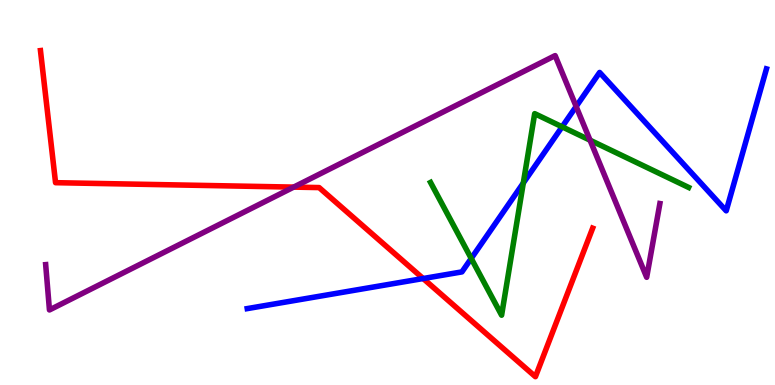[{'lines': ['blue', 'red'], 'intersections': [{'x': 5.46, 'y': 2.77}]}, {'lines': ['green', 'red'], 'intersections': []}, {'lines': ['purple', 'red'], 'intersections': [{'x': 3.79, 'y': 5.14}]}, {'lines': ['blue', 'green'], 'intersections': [{'x': 6.08, 'y': 3.29}, {'x': 6.75, 'y': 5.25}, {'x': 7.25, 'y': 6.71}]}, {'lines': ['blue', 'purple'], 'intersections': [{'x': 7.43, 'y': 7.23}]}, {'lines': ['green', 'purple'], 'intersections': [{'x': 7.61, 'y': 6.36}]}]